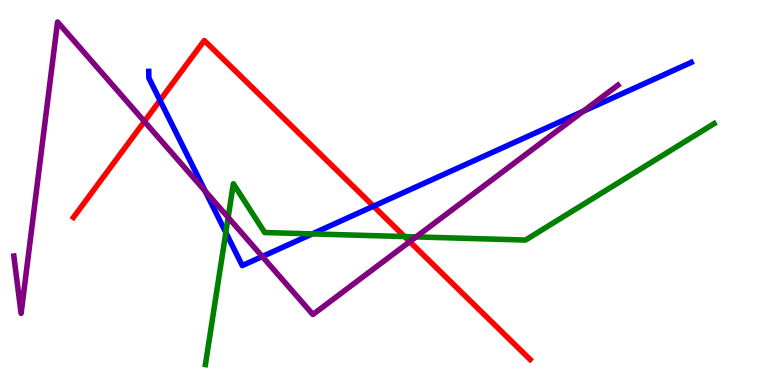[{'lines': ['blue', 'red'], 'intersections': [{'x': 2.06, 'y': 7.39}, {'x': 4.82, 'y': 4.64}]}, {'lines': ['green', 'red'], 'intersections': [{'x': 5.22, 'y': 3.86}]}, {'lines': ['purple', 'red'], 'intersections': [{'x': 1.86, 'y': 6.84}, {'x': 5.29, 'y': 3.72}]}, {'lines': ['blue', 'green'], 'intersections': [{'x': 2.91, 'y': 3.96}, {'x': 4.03, 'y': 3.92}]}, {'lines': ['blue', 'purple'], 'intersections': [{'x': 2.65, 'y': 5.04}, {'x': 3.38, 'y': 3.34}, {'x': 7.52, 'y': 7.11}]}, {'lines': ['green', 'purple'], 'intersections': [{'x': 2.94, 'y': 4.35}, {'x': 5.37, 'y': 3.85}]}]